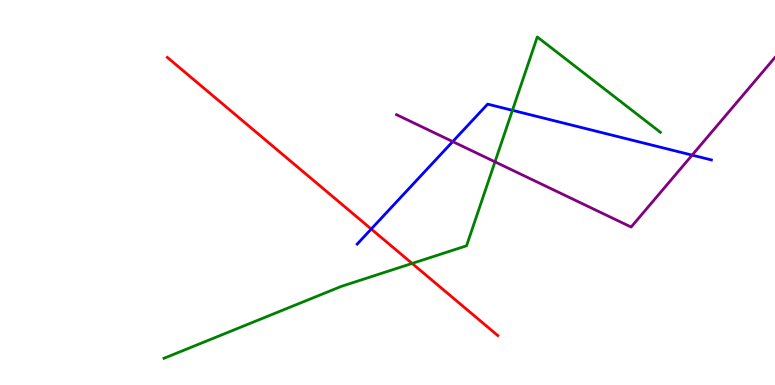[{'lines': ['blue', 'red'], 'intersections': [{'x': 4.79, 'y': 4.05}]}, {'lines': ['green', 'red'], 'intersections': [{'x': 5.32, 'y': 3.16}]}, {'lines': ['purple', 'red'], 'intersections': []}, {'lines': ['blue', 'green'], 'intersections': [{'x': 6.61, 'y': 7.13}]}, {'lines': ['blue', 'purple'], 'intersections': [{'x': 5.84, 'y': 6.32}, {'x': 8.93, 'y': 5.97}]}, {'lines': ['green', 'purple'], 'intersections': [{'x': 6.39, 'y': 5.8}]}]